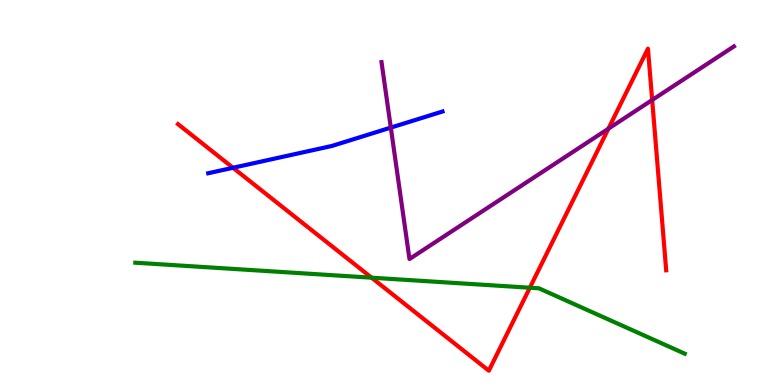[{'lines': ['blue', 'red'], 'intersections': [{'x': 3.01, 'y': 5.64}]}, {'lines': ['green', 'red'], 'intersections': [{'x': 4.79, 'y': 2.79}, {'x': 6.84, 'y': 2.53}]}, {'lines': ['purple', 'red'], 'intersections': [{'x': 7.85, 'y': 6.66}, {'x': 8.42, 'y': 7.4}]}, {'lines': ['blue', 'green'], 'intersections': []}, {'lines': ['blue', 'purple'], 'intersections': [{'x': 5.04, 'y': 6.69}]}, {'lines': ['green', 'purple'], 'intersections': []}]